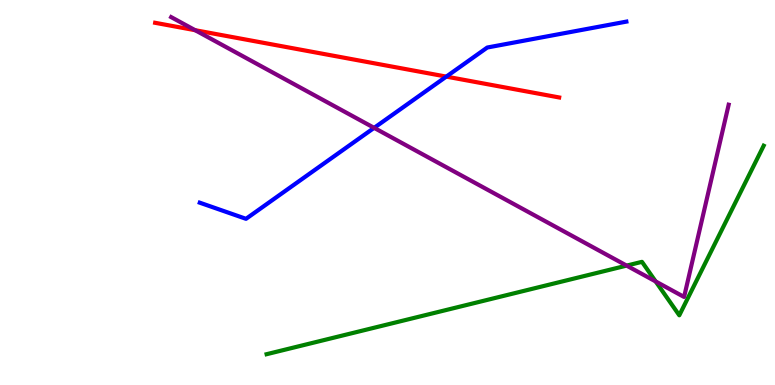[{'lines': ['blue', 'red'], 'intersections': [{'x': 5.76, 'y': 8.01}]}, {'lines': ['green', 'red'], 'intersections': []}, {'lines': ['purple', 'red'], 'intersections': [{'x': 2.52, 'y': 9.22}]}, {'lines': ['blue', 'green'], 'intersections': []}, {'lines': ['blue', 'purple'], 'intersections': [{'x': 4.83, 'y': 6.68}]}, {'lines': ['green', 'purple'], 'intersections': [{'x': 8.09, 'y': 3.1}, {'x': 8.46, 'y': 2.69}]}]